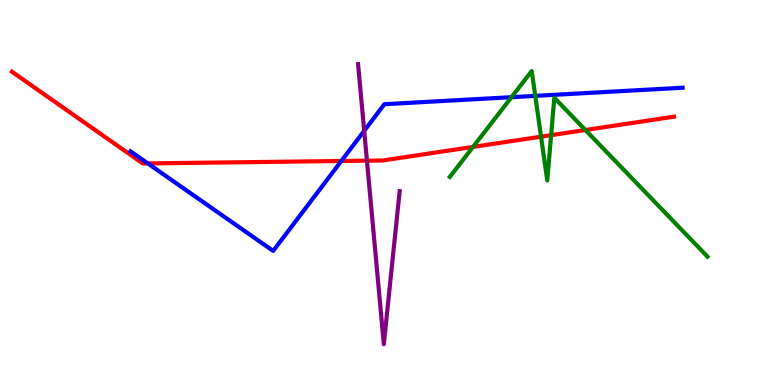[{'lines': ['blue', 'red'], 'intersections': [{'x': 1.91, 'y': 5.76}, {'x': 4.4, 'y': 5.82}]}, {'lines': ['green', 'red'], 'intersections': [{'x': 6.1, 'y': 6.18}, {'x': 6.98, 'y': 6.45}, {'x': 7.11, 'y': 6.49}, {'x': 7.55, 'y': 6.62}]}, {'lines': ['purple', 'red'], 'intersections': [{'x': 4.73, 'y': 5.83}]}, {'lines': ['blue', 'green'], 'intersections': [{'x': 6.6, 'y': 7.48}, {'x': 6.91, 'y': 7.51}]}, {'lines': ['blue', 'purple'], 'intersections': [{'x': 4.7, 'y': 6.6}]}, {'lines': ['green', 'purple'], 'intersections': []}]